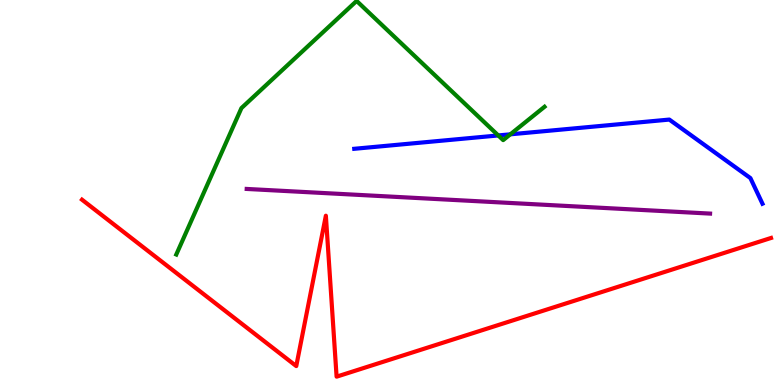[{'lines': ['blue', 'red'], 'intersections': []}, {'lines': ['green', 'red'], 'intersections': []}, {'lines': ['purple', 'red'], 'intersections': []}, {'lines': ['blue', 'green'], 'intersections': [{'x': 6.43, 'y': 6.48}, {'x': 6.59, 'y': 6.51}]}, {'lines': ['blue', 'purple'], 'intersections': []}, {'lines': ['green', 'purple'], 'intersections': []}]